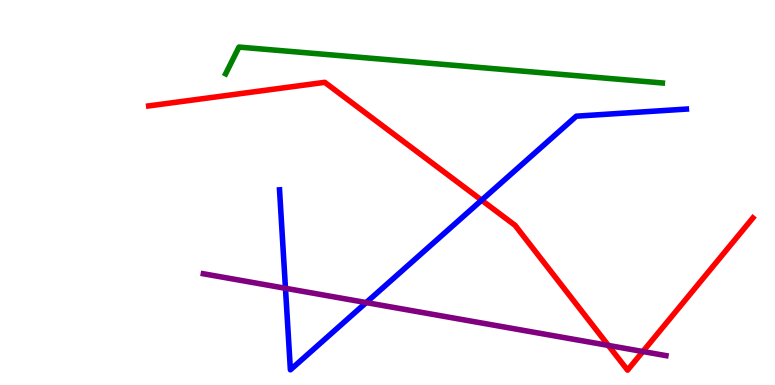[{'lines': ['blue', 'red'], 'intersections': [{'x': 6.21, 'y': 4.8}]}, {'lines': ['green', 'red'], 'intersections': []}, {'lines': ['purple', 'red'], 'intersections': [{'x': 7.85, 'y': 1.03}, {'x': 8.3, 'y': 0.869}]}, {'lines': ['blue', 'green'], 'intersections': []}, {'lines': ['blue', 'purple'], 'intersections': [{'x': 3.68, 'y': 2.51}, {'x': 4.73, 'y': 2.14}]}, {'lines': ['green', 'purple'], 'intersections': []}]